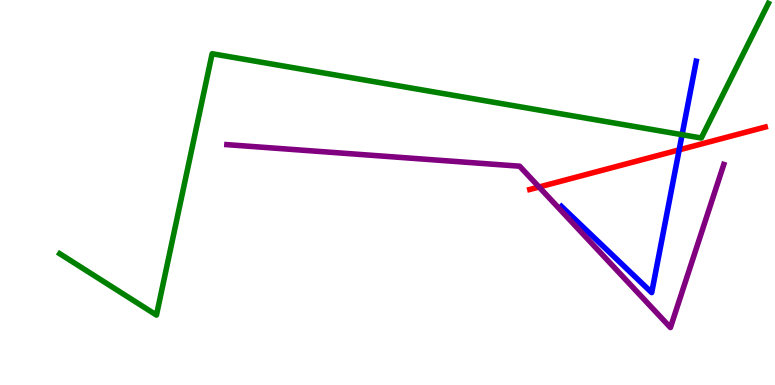[{'lines': ['blue', 'red'], 'intersections': [{'x': 8.76, 'y': 6.11}]}, {'lines': ['green', 'red'], 'intersections': []}, {'lines': ['purple', 'red'], 'intersections': [{'x': 6.96, 'y': 5.14}]}, {'lines': ['blue', 'green'], 'intersections': [{'x': 8.8, 'y': 6.5}]}, {'lines': ['blue', 'purple'], 'intersections': []}, {'lines': ['green', 'purple'], 'intersections': []}]